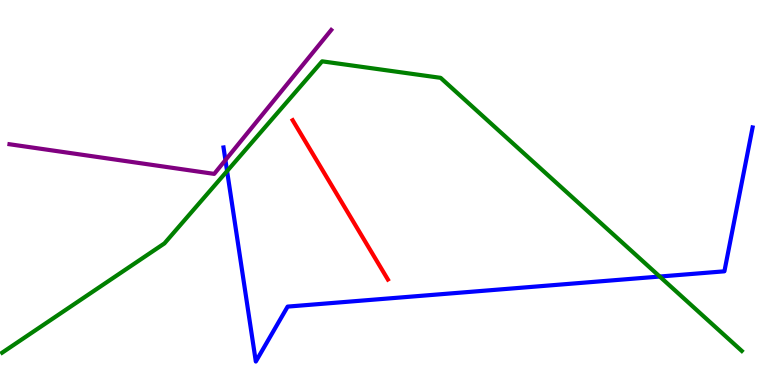[{'lines': ['blue', 'red'], 'intersections': []}, {'lines': ['green', 'red'], 'intersections': []}, {'lines': ['purple', 'red'], 'intersections': []}, {'lines': ['blue', 'green'], 'intersections': [{'x': 2.93, 'y': 5.56}, {'x': 8.51, 'y': 2.82}]}, {'lines': ['blue', 'purple'], 'intersections': [{'x': 2.91, 'y': 5.84}]}, {'lines': ['green', 'purple'], 'intersections': []}]